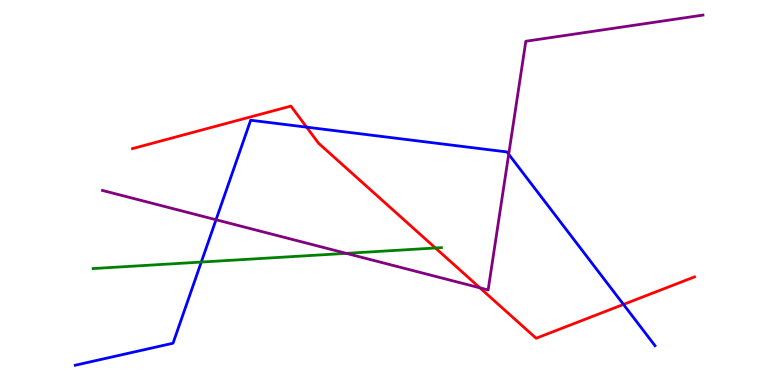[{'lines': ['blue', 'red'], 'intersections': [{'x': 3.96, 'y': 6.7}, {'x': 8.04, 'y': 2.09}]}, {'lines': ['green', 'red'], 'intersections': [{'x': 5.62, 'y': 3.56}]}, {'lines': ['purple', 'red'], 'intersections': [{'x': 6.19, 'y': 2.52}]}, {'lines': ['blue', 'green'], 'intersections': [{'x': 2.6, 'y': 3.19}]}, {'lines': ['blue', 'purple'], 'intersections': [{'x': 2.79, 'y': 4.29}, {'x': 6.56, 'y': 5.99}]}, {'lines': ['green', 'purple'], 'intersections': [{'x': 4.47, 'y': 3.42}]}]